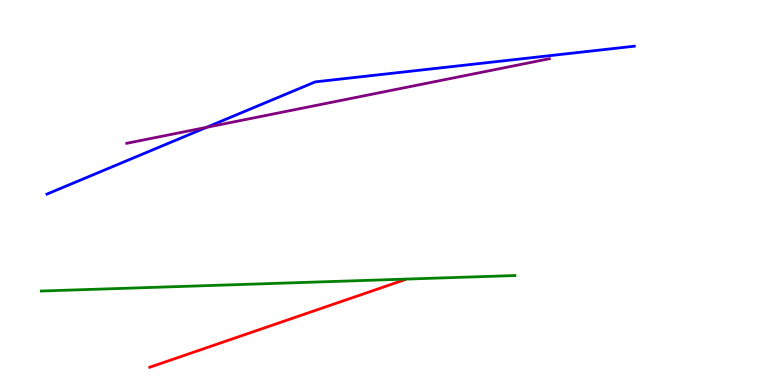[{'lines': ['blue', 'red'], 'intersections': []}, {'lines': ['green', 'red'], 'intersections': []}, {'lines': ['purple', 'red'], 'intersections': []}, {'lines': ['blue', 'green'], 'intersections': []}, {'lines': ['blue', 'purple'], 'intersections': [{'x': 2.67, 'y': 6.69}]}, {'lines': ['green', 'purple'], 'intersections': []}]